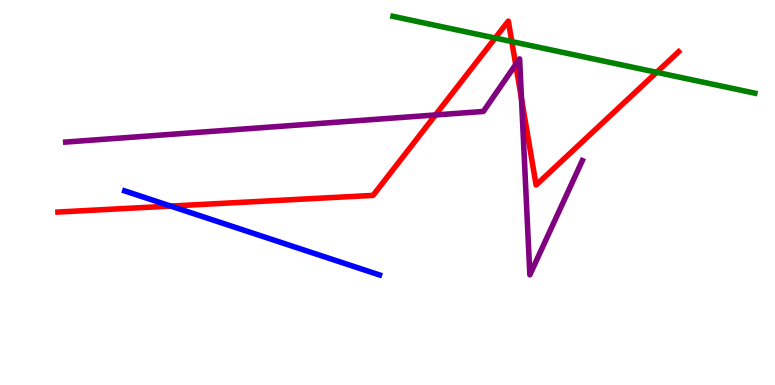[{'lines': ['blue', 'red'], 'intersections': [{'x': 2.2, 'y': 4.65}]}, {'lines': ['green', 'red'], 'intersections': [{'x': 6.39, 'y': 9.01}, {'x': 6.6, 'y': 8.92}, {'x': 8.47, 'y': 8.12}]}, {'lines': ['purple', 'red'], 'intersections': [{'x': 5.62, 'y': 7.01}, {'x': 6.65, 'y': 8.32}, {'x': 6.73, 'y': 7.43}]}, {'lines': ['blue', 'green'], 'intersections': []}, {'lines': ['blue', 'purple'], 'intersections': []}, {'lines': ['green', 'purple'], 'intersections': []}]